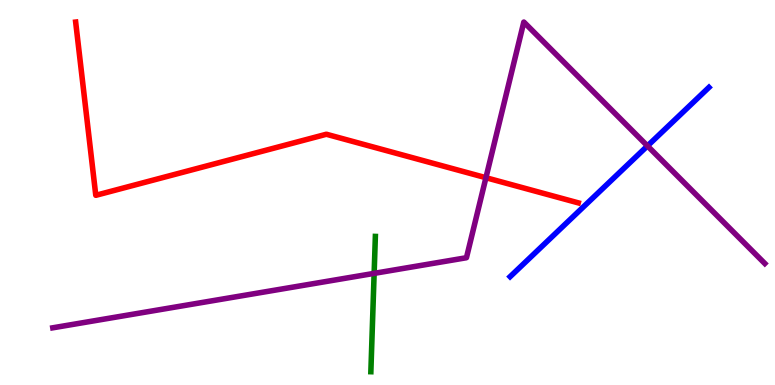[{'lines': ['blue', 'red'], 'intersections': []}, {'lines': ['green', 'red'], 'intersections': []}, {'lines': ['purple', 'red'], 'intersections': [{'x': 6.27, 'y': 5.38}]}, {'lines': ['blue', 'green'], 'intersections': []}, {'lines': ['blue', 'purple'], 'intersections': [{'x': 8.35, 'y': 6.21}]}, {'lines': ['green', 'purple'], 'intersections': [{'x': 4.83, 'y': 2.9}]}]